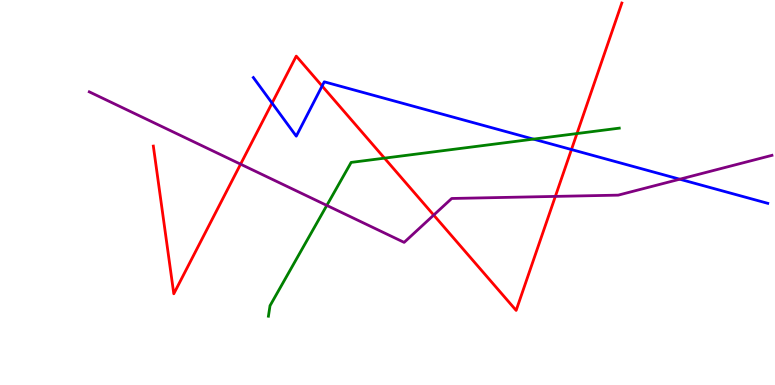[{'lines': ['blue', 'red'], 'intersections': [{'x': 3.51, 'y': 7.32}, {'x': 4.16, 'y': 7.77}, {'x': 7.37, 'y': 6.12}]}, {'lines': ['green', 'red'], 'intersections': [{'x': 4.96, 'y': 5.89}, {'x': 7.44, 'y': 6.53}]}, {'lines': ['purple', 'red'], 'intersections': [{'x': 3.1, 'y': 5.74}, {'x': 5.6, 'y': 4.41}, {'x': 7.17, 'y': 4.9}]}, {'lines': ['blue', 'green'], 'intersections': [{'x': 6.88, 'y': 6.39}]}, {'lines': ['blue', 'purple'], 'intersections': [{'x': 8.77, 'y': 5.35}]}, {'lines': ['green', 'purple'], 'intersections': [{'x': 4.22, 'y': 4.66}]}]